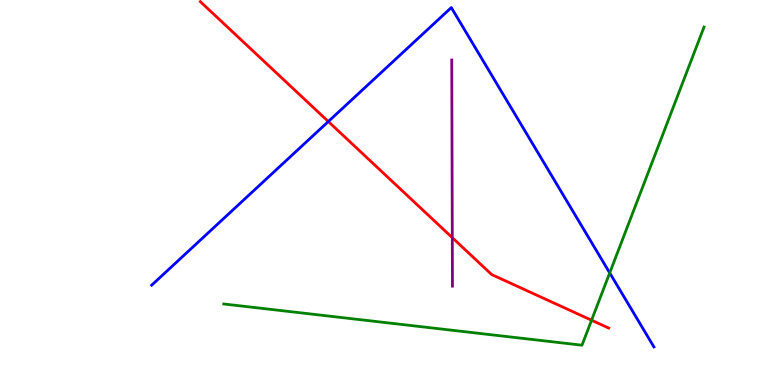[{'lines': ['blue', 'red'], 'intersections': [{'x': 4.24, 'y': 6.84}]}, {'lines': ['green', 'red'], 'intersections': [{'x': 7.63, 'y': 1.68}]}, {'lines': ['purple', 'red'], 'intersections': [{'x': 5.84, 'y': 3.83}]}, {'lines': ['blue', 'green'], 'intersections': [{'x': 7.87, 'y': 2.91}]}, {'lines': ['blue', 'purple'], 'intersections': []}, {'lines': ['green', 'purple'], 'intersections': []}]